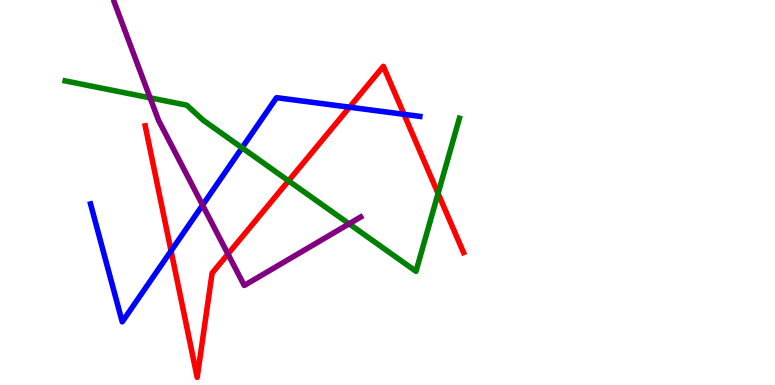[{'lines': ['blue', 'red'], 'intersections': [{'x': 2.21, 'y': 3.48}, {'x': 4.51, 'y': 7.22}, {'x': 5.21, 'y': 7.03}]}, {'lines': ['green', 'red'], 'intersections': [{'x': 3.72, 'y': 5.3}, {'x': 5.65, 'y': 4.98}]}, {'lines': ['purple', 'red'], 'intersections': [{'x': 2.94, 'y': 3.4}]}, {'lines': ['blue', 'green'], 'intersections': [{'x': 3.12, 'y': 6.16}]}, {'lines': ['blue', 'purple'], 'intersections': [{'x': 2.61, 'y': 4.67}]}, {'lines': ['green', 'purple'], 'intersections': [{'x': 1.94, 'y': 7.46}, {'x': 4.5, 'y': 4.19}]}]